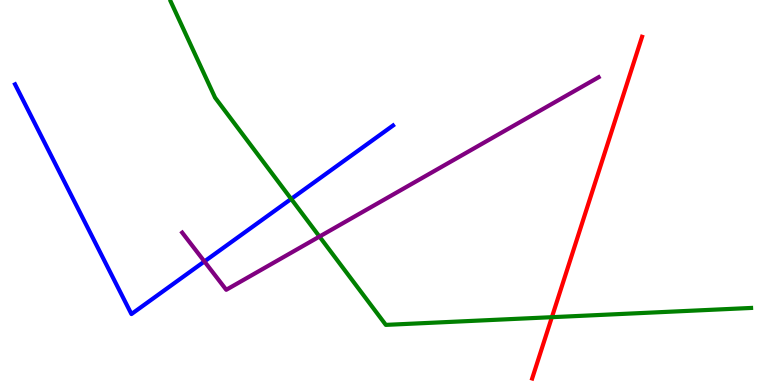[{'lines': ['blue', 'red'], 'intersections': []}, {'lines': ['green', 'red'], 'intersections': [{'x': 7.12, 'y': 1.76}]}, {'lines': ['purple', 'red'], 'intersections': []}, {'lines': ['blue', 'green'], 'intersections': [{'x': 3.76, 'y': 4.83}]}, {'lines': ['blue', 'purple'], 'intersections': [{'x': 2.64, 'y': 3.21}]}, {'lines': ['green', 'purple'], 'intersections': [{'x': 4.12, 'y': 3.86}]}]